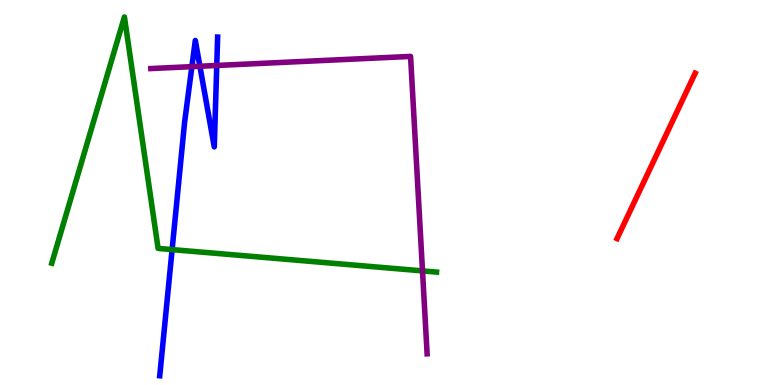[{'lines': ['blue', 'red'], 'intersections': []}, {'lines': ['green', 'red'], 'intersections': []}, {'lines': ['purple', 'red'], 'intersections': []}, {'lines': ['blue', 'green'], 'intersections': [{'x': 2.22, 'y': 3.52}]}, {'lines': ['blue', 'purple'], 'intersections': [{'x': 2.48, 'y': 8.27}, {'x': 2.58, 'y': 8.28}, {'x': 2.8, 'y': 8.3}]}, {'lines': ['green', 'purple'], 'intersections': [{'x': 5.45, 'y': 2.96}]}]